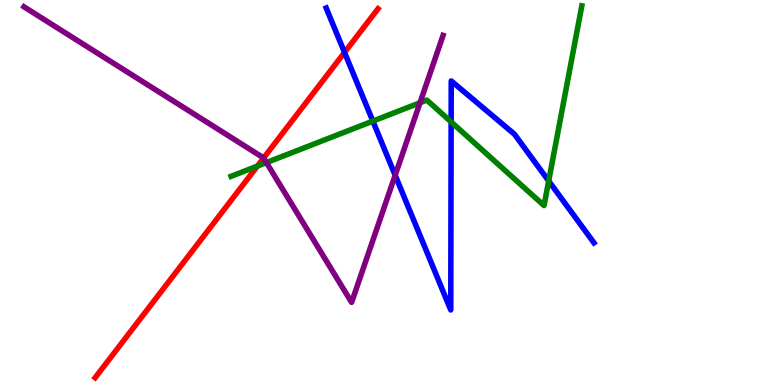[{'lines': ['blue', 'red'], 'intersections': [{'x': 4.45, 'y': 8.64}]}, {'lines': ['green', 'red'], 'intersections': [{'x': 3.32, 'y': 5.69}]}, {'lines': ['purple', 'red'], 'intersections': [{'x': 3.4, 'y': 5.9}]}, {'lines': ['blue', 'green'], 'intersections': [{'x': 4.81, 'y': 6.85}, {'x': 5.82, 'y': 6.83}, {'x': 7.08, 'y': 5.3}]}, {'lines': ['blue', 'purple'], 'intersections': [{'x': 5.1, 'y': 5.45}]}, {'lines': ['green', 'purple'], 'intersections': [{'x': 3.44, 'y': 5.78}, {'x': 5.42, 'y': 7.33}]}]